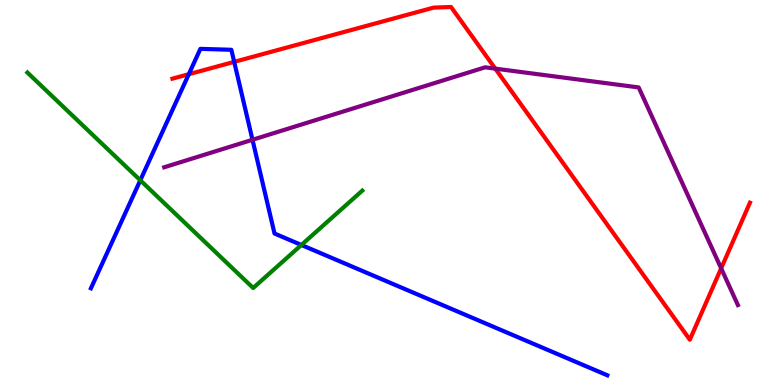[{'lines': ['blue', 'red'], 'intersections': [{'x': 2.44, 'y': 8.07}, {'x': 3.02, 'y': 8.39}]}, {'lines': ['green', 'red'], 'intersections': []}, {'lines': ['purple', 'red'], 'intersections': [{'x': 6.39, 'y': 8.22}, {'x': 9.31, 'y': 3.03}]}, {'lines': ['blue', 'green'], 'intersections': [{'x': 1.81, 'y': 5.32}, {'x': 3.89, 'y': 3.64}]}, {'lines': ['blue', 'purple'], 'intersections': [{'x': 3.26, 'y': 6.37}]}, {'lines': ['green', 'purple'], 'intersections': []}]